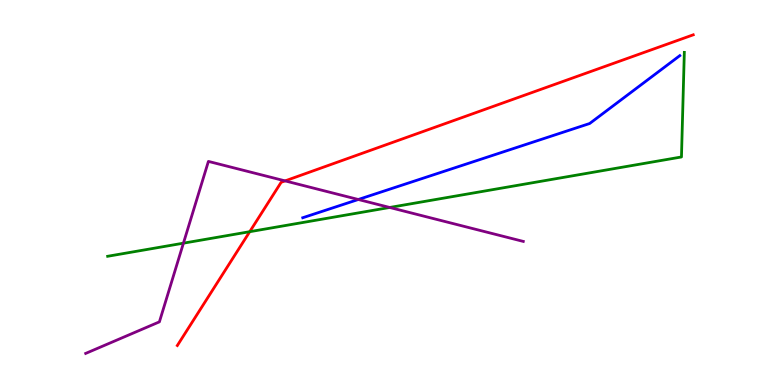[{'lines': ['blue', 'red'], 'intersections': []}, {'lines': ['green', 'red'], 'intersections': [{'x': 3.22, 'y': 3.98}]}, {'lines': ['purple', 'red'], 'intersections': [{'x': 3.68, 'y': 5.3}]}, {'lines': ['blue', 'green'], 'intersections': []}, {'lines': ['blue', 'purple'], 'intersections': [{'x': 4.62, 'y': 4.82}]}, {'lines': ['green', 'purple'], 'intersections': [{'x': 2.37, 'y': 3.68}, {'x': 5.03, 'y': 4.61}]}]